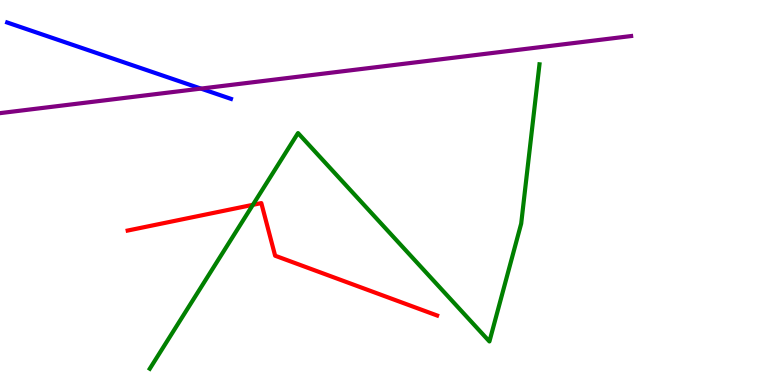[{'lines': ['blue', 'red'], 'intersections': []}, {'lines': ['green', 'red'], 'intersections': [{'x': 3.26, 'y': 4.68}]}, {'lines': ['purple', 'red'], 'intersections': []}, {'lines': ['blue', 'green'], 'intersections': []}, {'lines': ['blue', 'purple'], 'intersections': [{'x': 2.59, 'y': 7.7}]}, {'lines': ['green', 'purple'], 'intersections': []}]